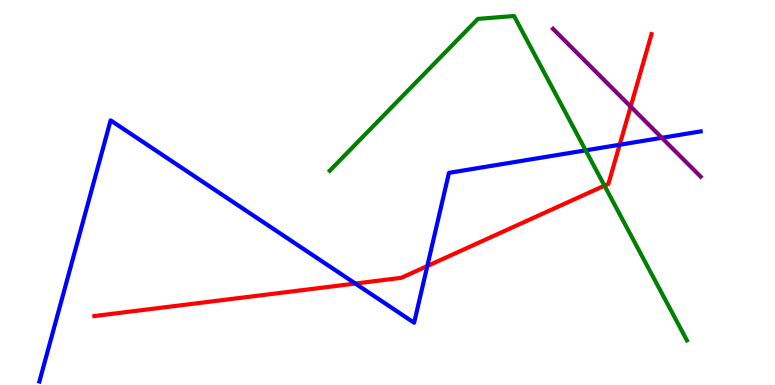[{'lines': ['blue', 'red'], 'intersections': [{'x': 4.59, 'y': 2.64}, {'x': 5.51, 'y': 3.09}, {'x': 8.0, 'y': 6.24}]}, {'lines': ['green', 'red'], 'intersections': [{'x': 7.8, 'y': 5.18}]}, {'lines': ['purple', 'red'], 'intersections': [{'x': 8.14, 'y': 7.23}]}, {'lines': ['blue', 'green'], 'intersections': [{'x': 7.56, 'y': 6.09}]}, {'lines': ['blue', 'purple'], 'intersections': [{'x': 8.54, 'y': 6.42}]}, {'lines': ['green', 'purple'], 'intersections': []}]